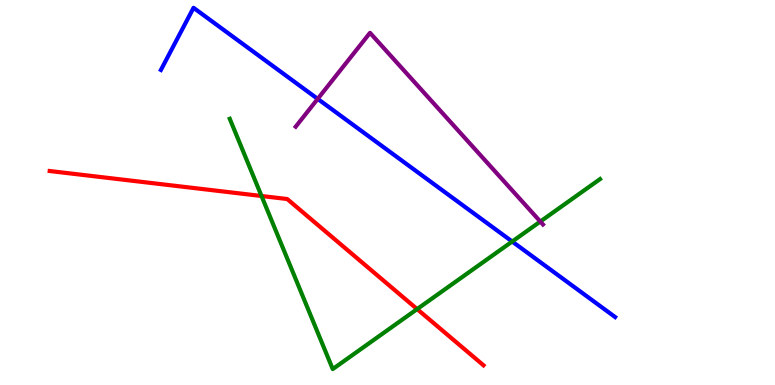[{'lines': ['blue', 'red'], 'intersections': []}, {'lines': ['green', 'red'], 'intersections': [{'x': 3.37, 'y': 4.91}, {'x': 5.38, 'y': 1.97}]}, {'lines': ['purple', 'red'], 'intersections': []}, {'lines': ['blue', 'green'], 'intersections': [{'x': 6.61, 'y': 3.73}]}, {'lines': ['blue', 'purple'], 'intersections': [{'x': 4.1, 'y': 7.43}]}, {'lines': ['green', 'purple'], 'intersections': [{'x': 6.97, 'y': 4.25}]}]